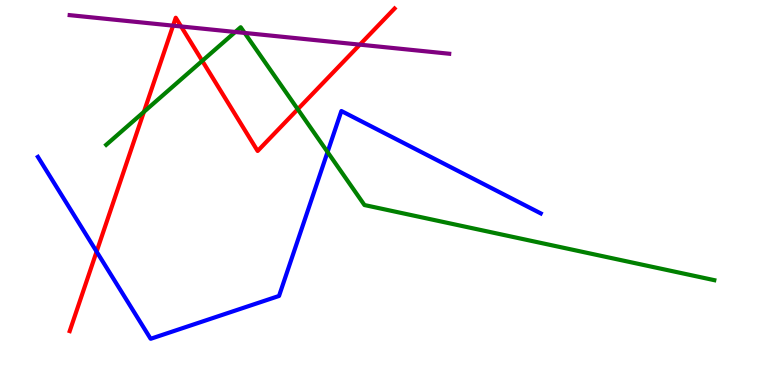[{'lines': ['blue', 'red'], 'intersections': [{'x': 1.25, 'y': 3.46}]}, {'lines': ['green', 'red'], 'intersections': [{'x': 1.86, 'y': 7.09}, {'x': 2.61, 'y': 8.42}, {'x': 3.84, 'y': 7.16}]}, {'lines': ['purple', 'red'], 'intersections': [{'x': 2.23, 'y': 9.33}, {'x': 2.34, 'y': 9.31}, {'x': 4.64, 'y': 8.84}]}, {'lines': ['blue', 'green'], 'intersections': [{'x': 4.23, 'y': 6.05}]}, {'lines': ['blue', 'purple'], 'intersections': []}, {'lines': ['green', 'purple'], 'intersections': [{'x': 3.04, 'y': 9.17}, {'x': 3.16, 'y': 9.14}]}]